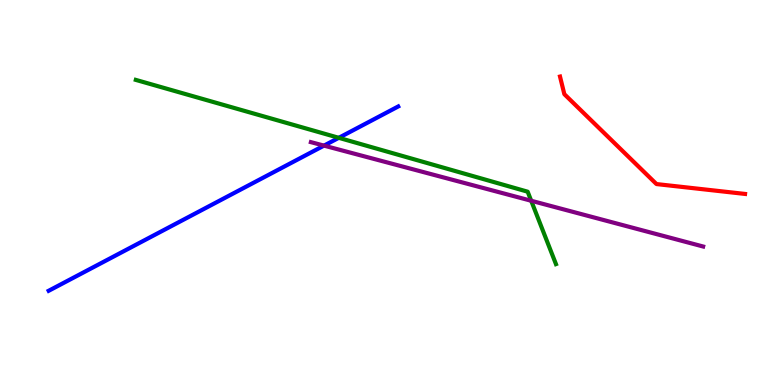[{'lines': ['blue', 'red'], 'intersections': []}, {'lines': ['green', 'red'], 'intersections': []}, {'lines': ['purple', 'red'], 'intersections': []}, {'lines': ['blue', 'green'], 'intersections': [{'x': 4.37, 'y': 6.42}]}, {'lines': ['blue', 'purple'], 'intersections': [{'x': 4.18, 'y': 6.22}]}, {'lines': ['green', 'purple'], 'intersections': [{'x': 6.85, 'y': 4.79}]}]